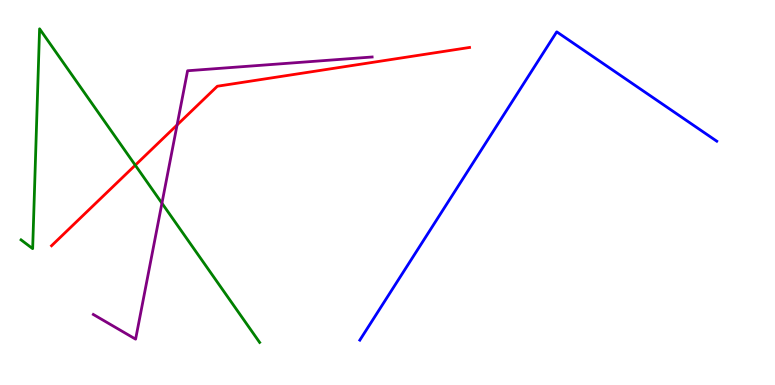[{'lines': ['blue', 'red'], 'intersections': []}, {'lines': ['green', 'red'], 'intersections': [{'x': 1.75, 'y': 5.71}]}, {'lines': ['purple', 'red'], 'intersections': [{'x': 2.28, 'y': 6.75}]}, {'lines': ['blue', 'green'], 'intersections': []}, {'lines': ['blue', 'purple'], 'intersections': []}, {'lines': ['green', 'purple'], 'intersections': [{'x': 2.09, 'y': 4.72}]}]